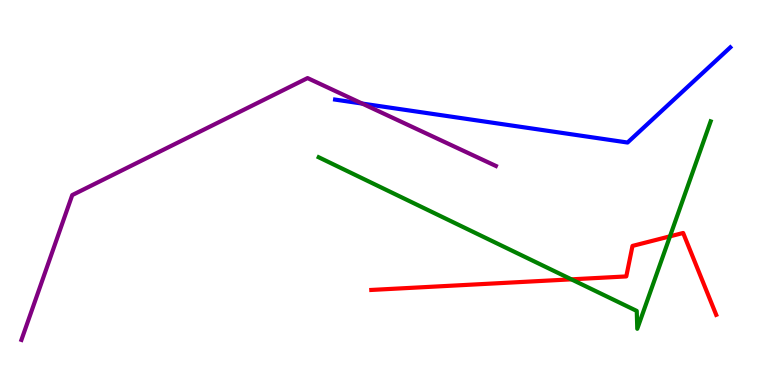[{'lines': ['blue', 'red'], 'intersections': []}, {'lines': ['green', 'red'], 'intersections': [{'x': 7.37, 'y': 2.74}, {'x': 8.64, 'y': 3.86}]}, {'lines': ['purple', 'red'], 'intersections': []}, {'lines': ['blue', 'green'], 'intersections': []}, {'lines': ['blue', 'purple'], 'intersections': [{'x': 4.67, 'y': 7.31}]}, {'lines': ['green', 'purple'], 'intersections': []}]